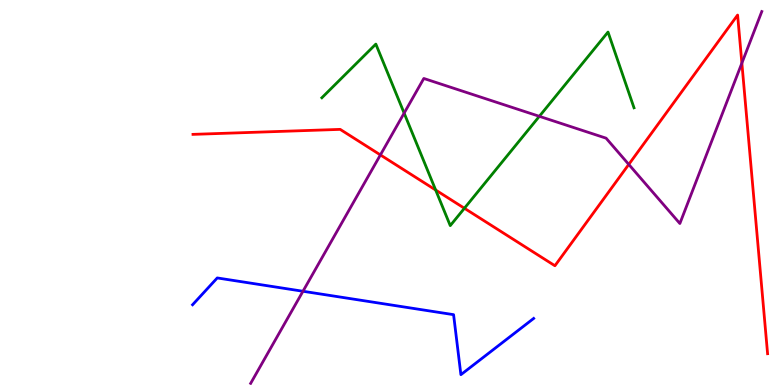[{'lines': ['blue', 'red'], 'intersections': []}, {'lines': ['green', 'red'], 'intersections': [{'x': 5.62, 'y': 5.06}, {'x': 5.99, 'y': 4.59}]}, {'lines': ['purple', 'red'], 'intersections': [{'x': 4.91, 'y': 5.98}, {'x': 8.11, 'y': 5.73}, {'x': 9.57, 'y': 8.36}]}, {'lines': ['blue', 'green'], 'intersections': []}, {'lines': ['blue', 'purple'], 'intersections': [{'x': 3.91, 'y': 2.43}]}, {'lines': ['green', 'purple'], 'intersections': [{'x': 5.21, 'y': 7.06}, {'x': 6.96, 'y': 6.98}]}]